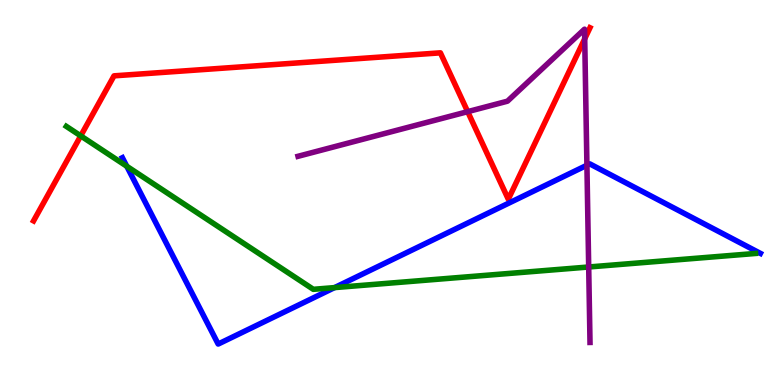[{'lines': ['blue', 'red'], 'intersections': []}, {'lines': ['green', 'red'], 'intersections': [{'x': 1.04, 'y': 6.47}]}, {'lines': ['purple', 'red'], 'intersections': [{'x': 6.03, 'y': 7.1}, {'x': 7.54, 'y': 8.99}]}, {'lines': ['blue', 'green'], 'intersections': [{'x': 1.64, 'y': 5.68}, {'x': 4.32, 'y': 2.53}]}, {'lines': ['blue', 'purple'], 'intersections': [{'x': 7.57, 'y': 5.71}]}, {'lines': ['green', 'purple'], 'intersections': [{'x': 7.6, 'y': 3.07}]}]